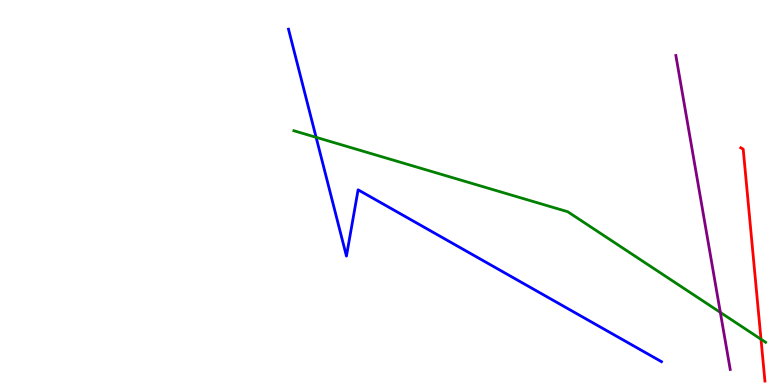[{'lines': ['blue', 'red'], 'intersections': []}, {'lines': ['green', 'red'], 'intersections': [{'x': 9.82, 'y': 1.19}]}, {'lines': ['purple', 'red'], 'intersections': []}, {'lines': ['blue', 'green'], 'intersections': [{'x': 4.08, 'y': 6.43}]}, {'lines': ['blue', 'purple'], 'intersections': []}, {'lines': ['green', 'purple'], 'intersections': [{'x': 9.29, 'y': 1.89}]}]